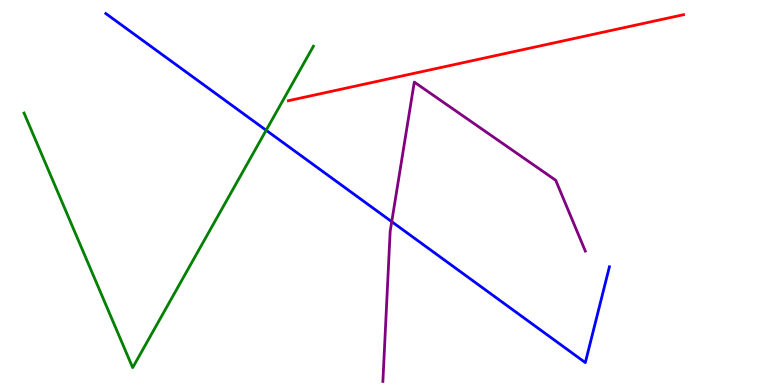[{'lines': ['blue', 'red'], 'intersections': []}, {'lines': ['green', 'red'], 'intersections': []}, {'lines': ['purple', 'red'], 'intersections': []}, {'lines': ['blue', 'green'], 'intersections': [{'x': 3.43, 'y': 6.62}]}, {'lines': ['blue', 'purple'], 'intersections': [{'x': 5.05, 'y': 4.24}]}, {'lines': ['green', 'purple'], 'intersections': []}]